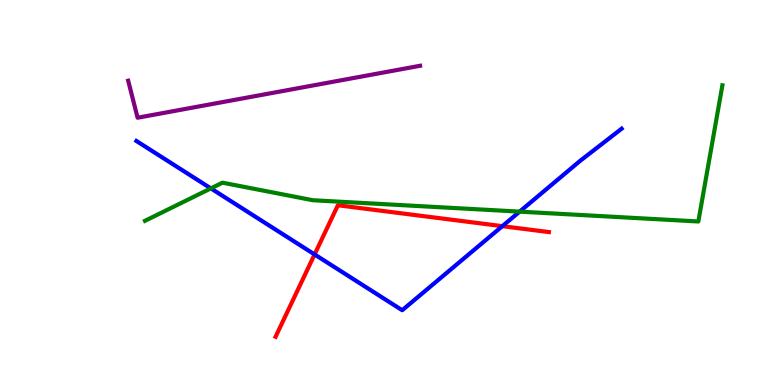[{'lines': ['blue', 'red'], 'intersections': [{'x': 4.06, 'y': 3.39}, {'x': 6.48, 'y': 4.13}]}, {'lines': ['green', 'red'], 'intersections': []}, {'lines': ['purple', 'red'], 'intersections': []}, {'lines': ['blue', 'green'], 'intersections': [{'x': 2.72, 'y': 5.11}, {'x': 6.71, 'y': 4.5}]}, {'lines': ['blue', 'purple'], 'intersections': []}, {'lines': ['green', 'purple'], 'intersections': []}]